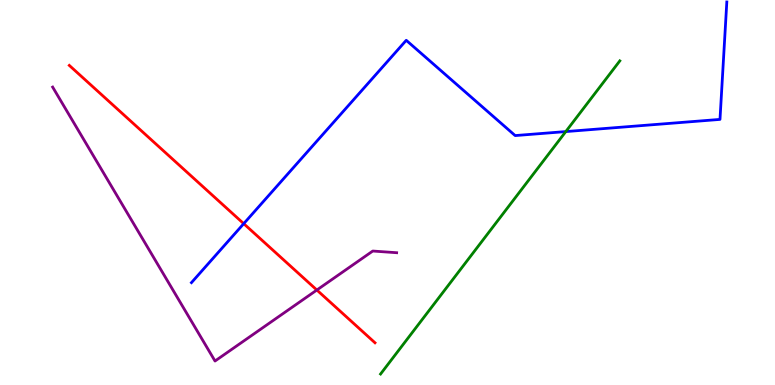[{'lines': ['blue', 'red'], 'intersections': [{'x': 3.14, 'y': 4.19}]}, {'lines': ['green', 'red'], 'intersections': []}, {'lines': ['purple', 'red'], 'intersections': [{'x': 4.09, 'y': 2.47}]}, {'lines': ['blue', 'green'], 'intersections': [{'x': 7.3, 'y': 6.58}]}, {'lines': ['blue', 'purple'], 'intersections': []}, {'lines': ['green', 'purple'], 'intersections': []}]